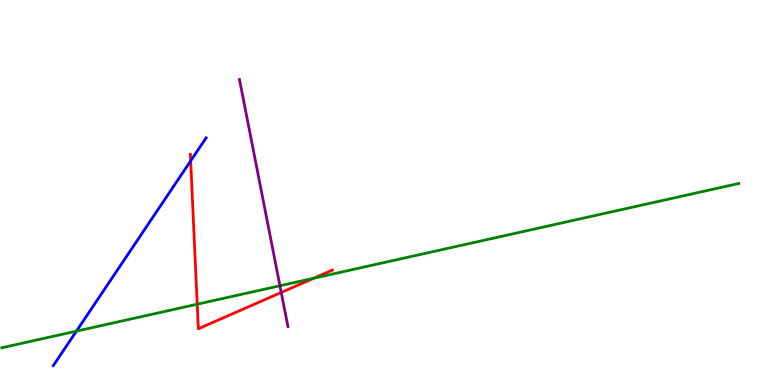[{'lines': ['blue', 'red'], 'intersections': [{'x': 2.46, 'y': 5.82}]}, {'lines': ['green', 'red'], 'intersections': [{'x': 2.54, 'y': 2.1}, {'x': 4.05, 'y': 2.77}]}, {'lines': ['purple', 'red'], 'intersections': [{'x': 3.63, 'y': 2.4}]}, {'lines': ['blue', 'green'], 'intersections': [{'x': 0.986, 'y': 1.4}]}, {'lines': ['blue', 'purple'], 'intersections': []}, {'lines': ['green', 'purple'], 'intersections': [{'x': 3.61, 'y': 2.58}]}]